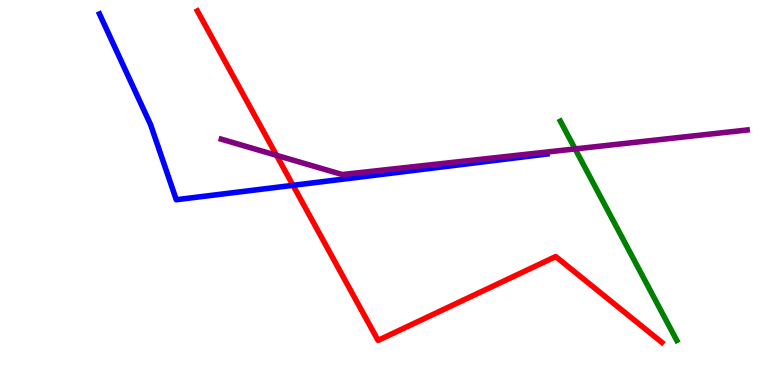[{'lines': ['blue', 'red'], 'intersections': [{'x': 3.78, 'y': 5.19}]}, {'lines': ['green', 'red'], 'intersections': []}, {'lines': ['purple', 'red'], 'intersections': [{'x': 3.57, 'y': 5.97}]}, {'lines': ['blue', 'green'], 'intersections': []}, {'lines': ['blue', 'purple'], 'intersections': []}, {'lines': ['green', 'purple'], 'intersections': [{'x': 7.42, 'y': 6.13}]}]